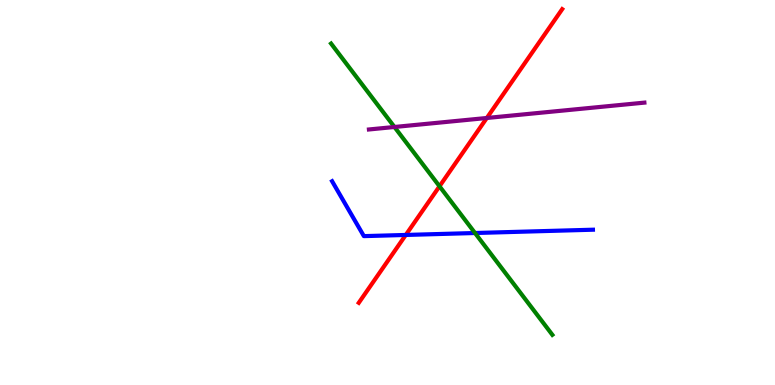[{'lines': ['blue', 'red'], 'intersections': [{'x': 5.24, 'y': 3.9}]}, {'lines': ['green', 'red'], 'intersections': [{'x': 5.67, 'y': 5.16}]}, {'lines': ['purple', 'red'], 'intersections': [{'x': 6.28, 'y': 6.94}]}, {'lines': ['blue', 'green'], 'intersections': [{'x': 6.13, 'y': 3.95}]}, {'lines': ['blue', 'purple'], 'intersections': []}, {'lines': ['green', 'purple'], 'intersections': [{'x': 5.09, 'y': 6.7}]}]